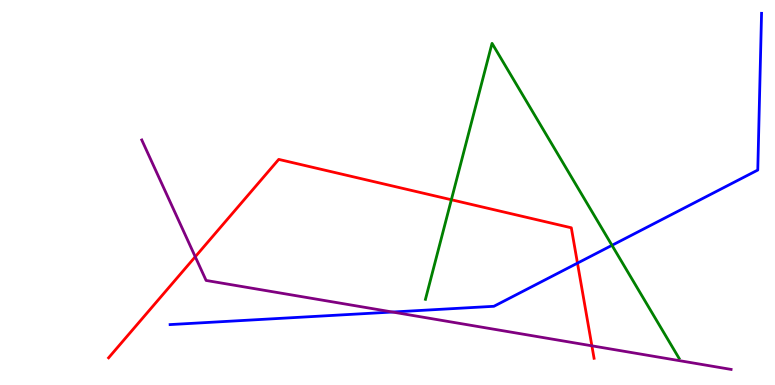[{'lines': ['blue', 'red'], 'intersections': [{'x': 7.45, 'y': 3.17}]}, {'lines': ['green', 'red'], 'intersections': [{'x': 5.82, 'y': 4.81}]}, {'lines': ['purple', 'red'], 'intersections': [{'x': 2.52, 'y': 3.33}, {'x': 7.64, 'y': 1.02}]}, {'lines': ['blue', 'green'], 'intersections': [{'x': 7.9, 'y': 3.63}]}, {'lines': ['blue', 'purple'], 'intersections': [{'x': 5.06, 'y': 1.9}]}, {'lines': ['green', 'purple'], 'intersections': []}]